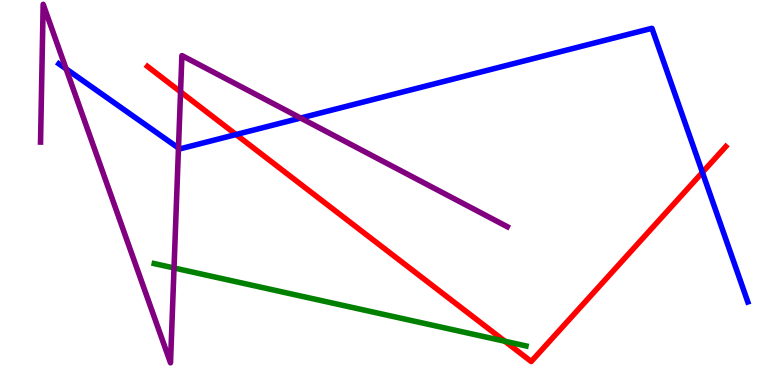[{'lines': ['blue', 'red'], 'intersections': [{'x': 3.05, 'y': 6.51}, {'x': 9.06, 'y': 5.52}]}, {'lines': ['green', 'red'], 'intersections': [{'x': 6.51, 'y': 1.14}]}, {'lines': ['purple', 'red'], 'intersections': [{'x': 2.33, 'y': 7.61}]}, {'lines': ['blue', 'green'], 'intersections': []}, {'lines': ['blue', 'purple'], 'intersections': [{'x': 0.853, 'y': 8.21}, {'x': 2.3, 'y': 6.16}, {'x': 3.88, 'y': 6.93}]}, {'lines': ['green', 'purple'], 'intersections': [{'x': 2.25, 'y': 3.04}]}]